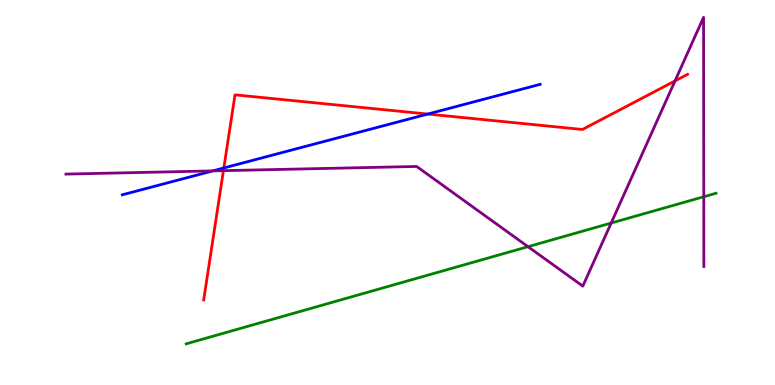[{'lines': ['blue', 'red'], 'intersections': [{'x': 2.89, 'y': 5.64}, {'x': 5.52, 'y': 7.04}]}, {'lines': ['green', 'red'], 'intersections': []}, {'lines': ['purple', 'red'], 'intersections': [{'x': 2.88, 'y': 5.57}, {'x': 8.71, 'y': 7.9}]}, {'lines': ['blue', 'green'], 'intersections': []}, {'lines': ['blue', 'purple'], 'intersections': [{'x': 2.75, 'y': 5.56}]}, {'lines': ['green', 'purple'], 'intersections': [{'x': 6.81, 'y': 3.59}, {'x': 7.89, 'y': 4.21}, {'x': 9.08, 'y': 4.89}]}]